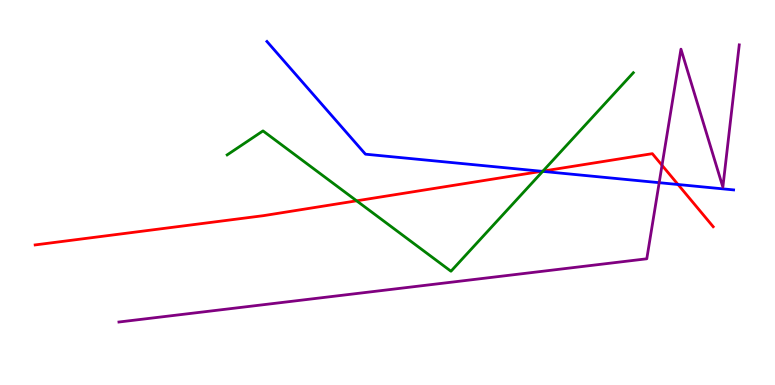[{'lines': ['blue', 'red'], 'intersections': [{'x': 6.99, 'y': 5.55}, {'x': 8.75, 'y': 5.21}]}, {'lines': ['green', 'red'], 'intersections': [{'x': 4.6, 'y': 4.78}, {'x': 7.01, 'y': 5.56}]}, {'lines': ['purple', 'red'], 'intersections': [{'x': 8.54, 'y': 5.71}]}, {'lines': ['blue', 'green'], 'intersections': [{'x': 7.0, 'y': 5.55}]}, {'lines': ['blue', 'purple'], 'intersections': [{'x': 8.51, 'y': 5.26}]}, {'lines': ['green', 'purple'], 'intersections': []}]